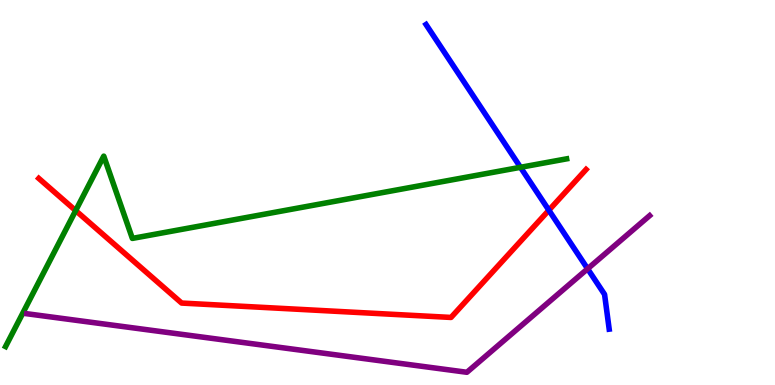[{'lines': ['blue', 'red'], 'intersections': [{'x': 7.08, 'y': 4.54}]}, {'lines': ['green', 'red'], 'intersections': [{'x': 0.976, 'y': 4.53}]}, {'lines': ['purple', 'red'], 'intersections': []}, {'lines': ['blue', 'green'], 'intersections': [{'x': 6.72, 'y': 5.65}]}, {'lines': ['blue', 'purple'], 'intersections': [{'x': 7.58, 'y': 3.02}]}, {'lines': ['green', 'purple'], 'intersections': []}]